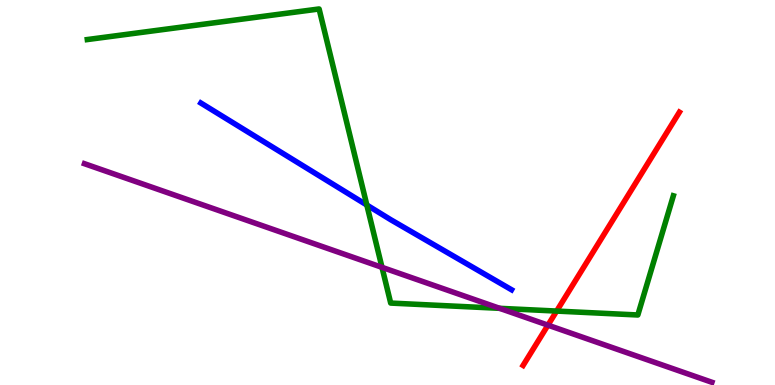[{'lines': ['blue', 'red'], 'intersections': []}, {'lines': ['green', 'red'], 'intersections': [{'x': 7.18, 'y': 1.92}]}, {'lines': ['purple', 'red'], 'intersections': [{'x': 7.07, 'y': 1.55}]}, {'lines': ['blue', 'green'], 'intersections': [{'x': 4.73, 'y': 4.67}]}, {'lines': ['blue', 'purple'], 'intersections': []}, {'lines': ['green', 'purple'], 'intersections': [{'x': 4.93, 'y': 3.06}, {'x': 6.45, 'y': 1.99}]}]